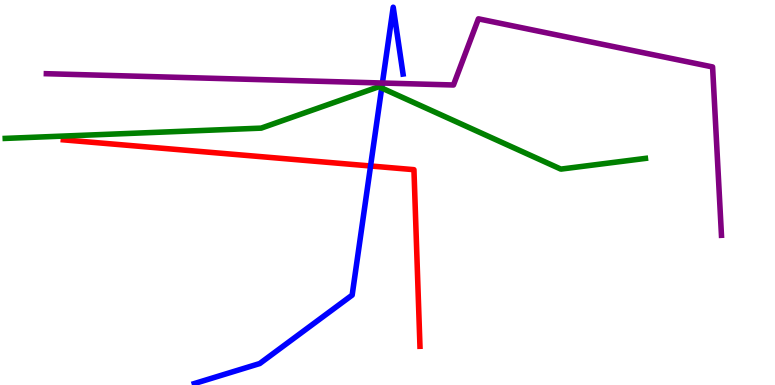[{'lines': ['blue', 'red'], 'intersections': [{'x': 4.78, 'y': 5.69}]}, {'lines': ['green', 'red'], 'intersections': []}, {'lines': ['purple', 'red'], 'intersections': []}, {'lines': ['blue', 'green'], 'intersections': [{'x': 4.93, 'y': 7.71}]}, {'lines': ['blue', 'purple'], 'intersections': [{'x': 4.93, 'y': 7.84}]}, {'lines': ['green', 'purple'], 'intersections': []}]